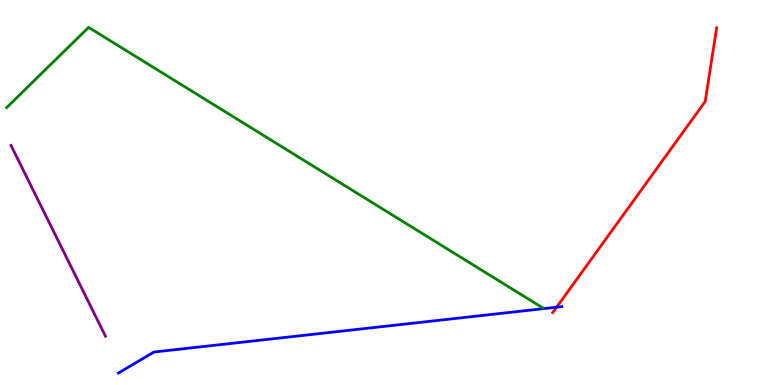[{'lines': ['blue', 'red'], 'intersections': [{'x': 7.18, 'y': 2.02}]}, {'lines': ['green', 'red'], 'intersections': []}, {'lines': ['purple', 'red'], 'intersections': []}, {'lines': ['blue', 'green'], 'intersections': []}, {'lines': ['blue', 'purple'], 'intersections': []}, {'lines': ['green', 'purple'], 'intersections': []}]